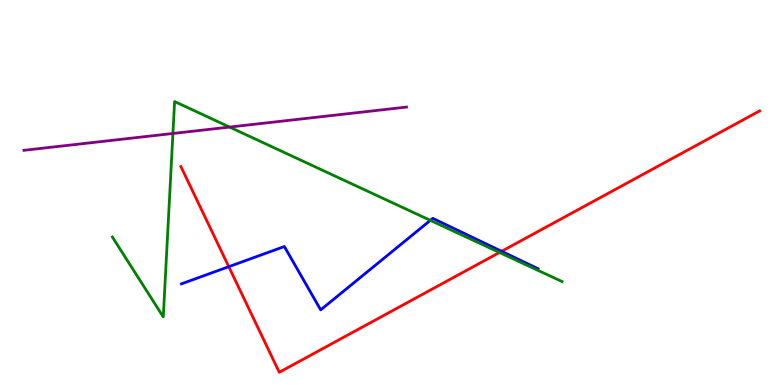[{'lines': ['blue', 'red'], 'intersections': [{'x': 2.95, 'y': 3.07}, {'x': 6.47, 'y': 3.47}]}, {'lines': ['green', 'red'], 'intersections': [{'x': 6.44, 'y': 3.44}]}, {'lines': ['purple', 'red'], 'intersections': []}, {'lines': ['blue', 'green'], 'intersections': [{'x': 5.55, 'y': 4.28}]}, {'lines': ['blue', 'purple'], 'intersections': []}, {'lines': ['green', 'purple'], 'intersections': [{'x': 2.23, 'y': 6.53}, {'x': 2.96, 'y': 6.7}]}]